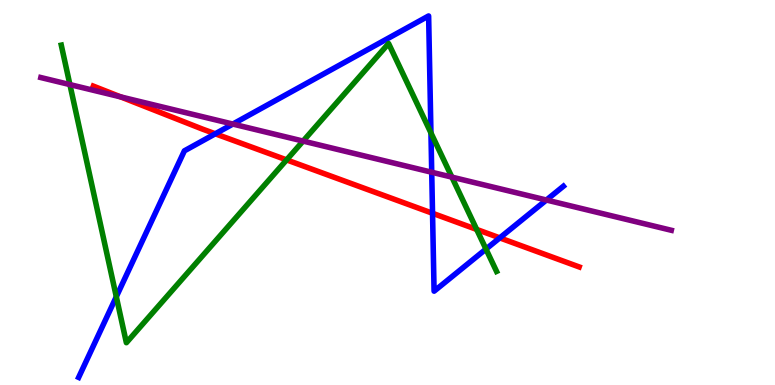[{'lines': ['blue', 'red'], 'intersections': [{'x': 2.78, 'y': 6.53}, {'x': 5.58, 'y': 4.46}, {'x': 6.45, 'y': 3.82}]}, {'lines': ['green', 'red'], 'intersections': [{'x': 3.7, 'y': 5.85}, {'x': 6.15, 'y': 4.04}]}, {'lines': ['purple', 'red'], 'intersections': [{'x': 1.56, 'y': 7.48}]}, {'lines': ['blue', 'green'], 'intersections': [{'x': 1.5, 'y': 2.29}, {'x': 5.56, 'y': 6.55}, {'x': 6.27, 'y': 3.53}]}, {'lines': ['blue', 'purple'], 'intersections': [{'x': 3.0, 'y': 6.78}, {'x': 5.57, 'y': 5.53}, {'x': 7.05, 'y': 4.8}]}, {'lines': ['green', 'purple'], 'intersections': [{'x': 0.902, 'y': 7.8}, {'x': 3.91, 'y': 6.34}, {'x': 5.83, 'y': 5.4}]}]